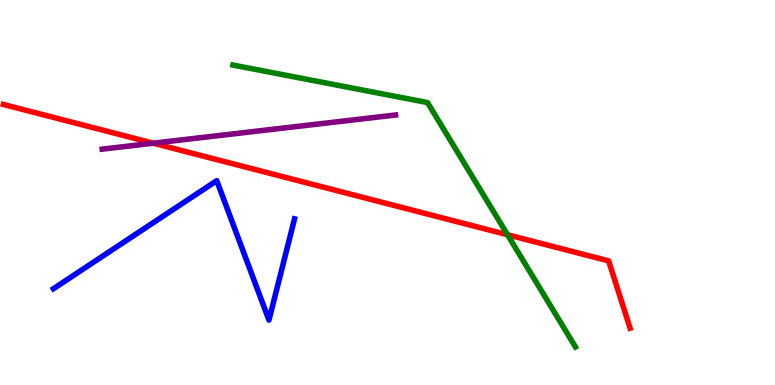[{'lines': ['blue', 'red'], 'intersections': []}, {'lines': ['green', 'red'], 'intersections': [{'x': 6.55, 'y': 3.9}]}, {'lines': ['purple', 'red'], 'intersections': [{'x': 1.98, 'y': 6.28}]}, {'lines': ['blue', 'green'], 'intersections': []}, {'lines': ['blue', 'purple'], 'intersections': []}, {'lines': ['green', 'purple'], 'intersections': []}]